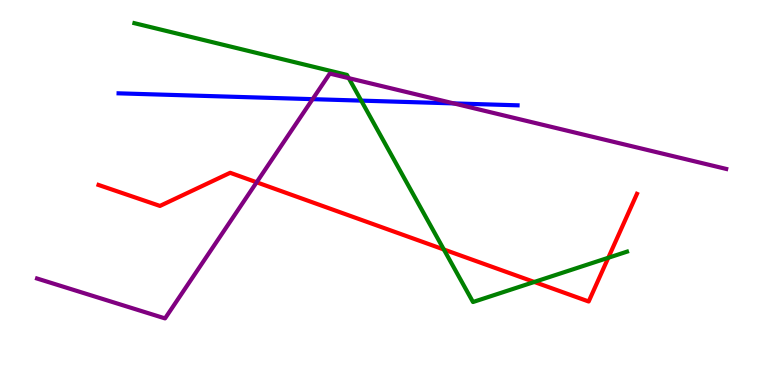[{'lines': ['blue', 'red'], 'intersections': []}, {'lines': ['green', 'red'], 'intersections': [{'x': 5.73, 'y': 3.52}, {'x': 6.89, 'y': 2.68}, {'x': 7.85, 'y': 3.3}]}, {'lines': ['purple', 'red'], 'intersections': [{'x': 3.31, 'y': 5.27}]}, {'lines': ['blue', 'green'], 'intersections': [{'x': 4.66, 'y': 7.39}]}, {'lines': ['blue', 'purple'], 'intersections': [{'x': 4.03, 'y': 7.42}, {'x': 5.85, 'y': 7.31}]}, {'lines': ['green', 'purple'], 'intersections': [{'x': 4.5, 'y': 7.97}]}]